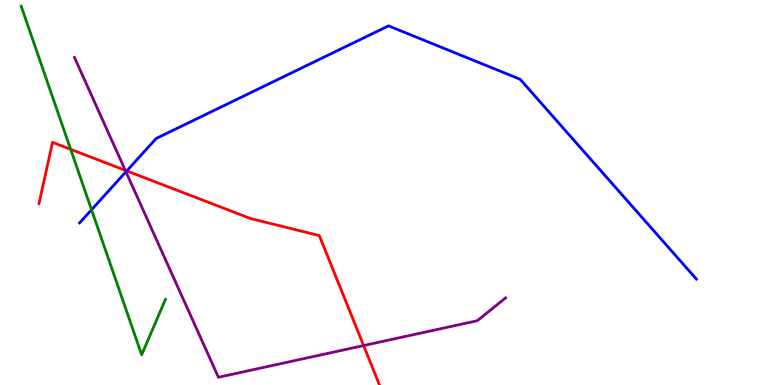[{'lines': ['blue', 'red'], 'intersections': [{'x': 1.64, 'y': 5.56}]}, {'lines': ['green', 'red'], 'intersections': [{'x': 0.912, 'y': 6.12}]}, {'lines': ['purple', 'red'], 'intersections': [{'x': 1.62, 'y': 5.58}, {'x': 4.69, 'y': 1.02}]}, {'lines': ['blue', 'green'], 'intersections': [{'x': 1.18, 'y': 4.55}]}, {'lines': ['blue', 'purple'], 'intersections': [{'x': 1.63, 'y': 5.54}]}, {'lines': ['green', 'purple'], 'intersections': []}]